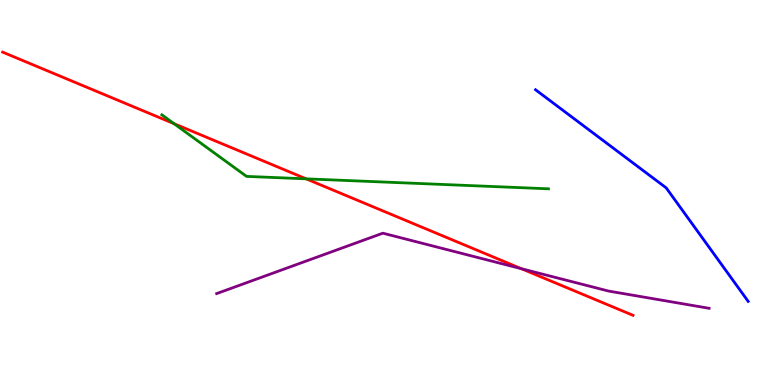[{'lines': ['blue', 'red'], 'intersections': []}, {'lines': ['green', 'red'], 'intersections': [{'x': 2.25, 'y': 6.79}, {'x': 3.95, 'y': 5.35}]}, {'lines': ['purple', 'red'], 'intersections': [{'x': 6.73, 'y': 3.02}]}, {'lines': ['blue', 'green'], 'intersections': []}, {'lines': ['blue', 'purple'], 'intersections': []}, {'lines': ['green', 'purple'], 'intersections': []}]